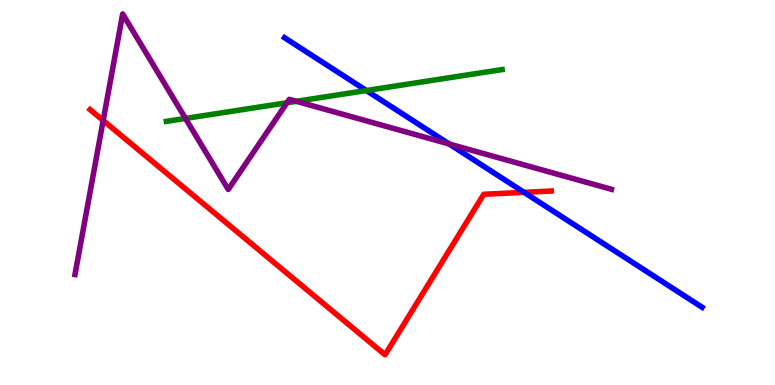[{'lines': ['blue', 'red'], 'intersections': [{'x': 6.76, 'y': 5.0}]}, {'lines': ['green', 'red'], 'intersections': []}, {'lines': ['purple', 'red'], 'intersections': [{'x': 1.33, 'y': 6.87}]}, {'lines': ['blue', 'green'], 'intersections': [{'x': 4.73, 'y': 7.65}]}, {'lines': ['blue', 'purple'], 'intersections': [{'x': 5.8, 'y': 6.26}]}, {'lines': ['green', 'purple'], 'intersections': [{'x': 2.39, 'y': 6.92}, {'x': 3.7, 'y': 7.33}, {'x': 3.82, 'y': 7.37}]}]